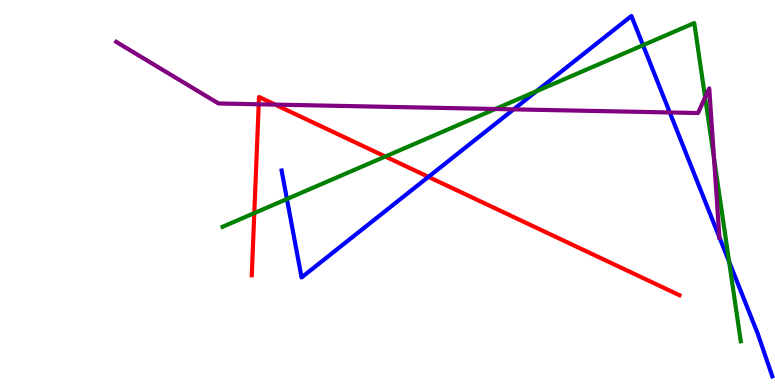[{'lines': ['blue', 'red'], 'intersections': [{'x': 5.53, 'y': 5.41}]}, {'lines': ['green', 'red'], 'intersections': [{'x': 3.28, 'y': 4.46}, {'x': 4.97, 'y': 5.93}]}, {'lines': ['purple', 'red'], 'intersections': [{'x': 3.34, 'y': 7.29}, {'x': 3.55, 'y': 7.28}]}, {'lines': ['blue', 'green'], 'intersections': [{'x': 3.7, 'y': 4.83}, {'x': 6.92, 'y': 7.63}, {'x': 8.3, 'y': 8.83}, {'x': 9.41, 'y': 3.2}]}, {'lines': ['blue', 'purple'], 'intersections': [{'x': 6.63, 'y': 7.16}, {'x': 8.64, 'y': 7.08}, {'x': 9.28, 'y': 3.84}]}, {'lines': ['green', 'purple'], 'intersections': [{'x': 6.39, 'y': 7.17}, {'x': 9.1, 'y': 7.47}, {'x': 9.21, 'y': 5.89}]}]